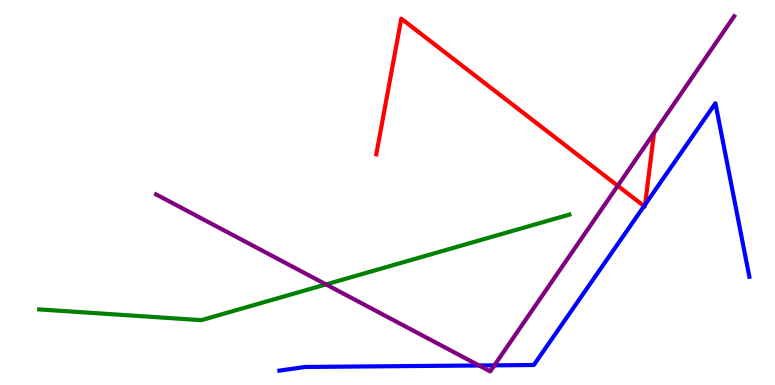[{'lines': ['blue', 'red'], 'intersections': [{'x': 8.31, 'y': 4.65}, {'x': 8.32, 'y': 4.68}]}, {'lines': ['green', 'red'], 'intersections': []}, {'lines': ['purple', 'red'], 'intersections': [{'x': 7.97, 'y': 5.17}]}, {'lines': ['blue', 'green'], 'intersections': []}, {'lines': ['blue', 'purple'], 'intersections': [{'x': 6.18, 'y': 0.507}, {'x': 6.38, 'y': 0.51}]}, {'lines': ['green', 'purple'], 'intersections': [{'x': 4.21, 'y': 2.61}]}]